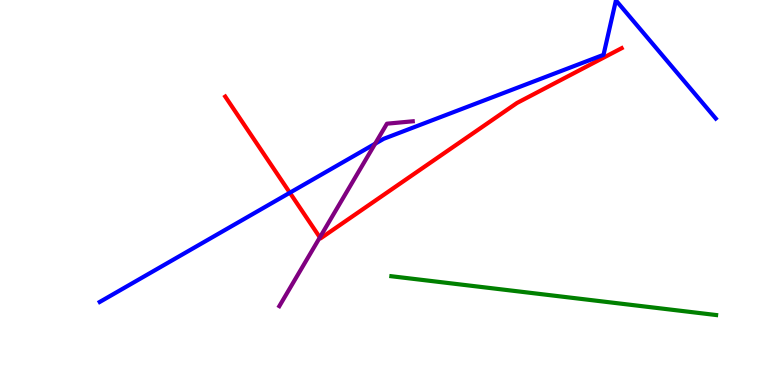[{'lines': ['blue', 'red'], 'intersections': [{'x': 3.74, 'y': 4.99}]}, {'lines': ['green', 'red'], 'intersections': []}, {'lines': ['purple', 'red'], 'intersections': [{'x': 4.13, 'y': 3.83}]}, {'lines': ['blue', 'green'], 'intersections': []}, {'lines': ['blue', 'purple'], 'intersections': [{'x': 4.84, 'y': 6.27}]}, {'lines': ['green', 'purple'], 'intersections': []}]